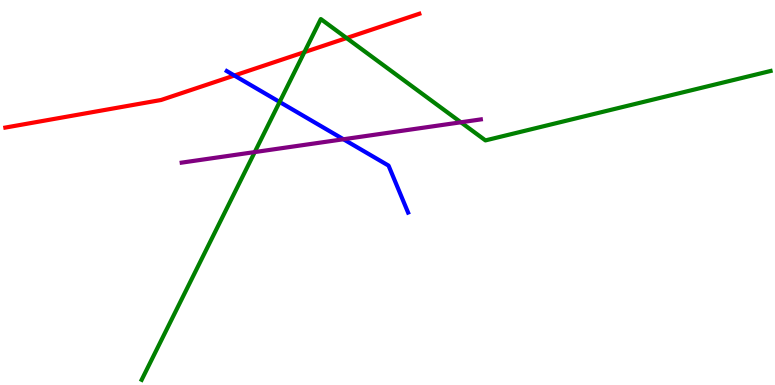[{'lines': ['blue', 'red'], 'intersections': [{'x': 3.02, 'y': 8.04}]}, {'lines': ['green', 'red'], 'intersections': [{'x': 3.93, 'y': 8.65}, {'x': 4.47, 'y': 9.01}]}, {'lines': ['purple', 'red'], 'intersections': []}, {'lines': ['blue', 'green'], 'intersections': [{'x': 3.61, 'y': 7.35}]}, {'lines': ['blue', 'purple'], 'intersections': [{'x': 4.43, 'y': 6.38}]}, {'lines': ['green', 'purple'], 'intersections': [{'x': 3.29, 'y': 6.05}, {'x': 5.95, 'y': 6.82}]}]